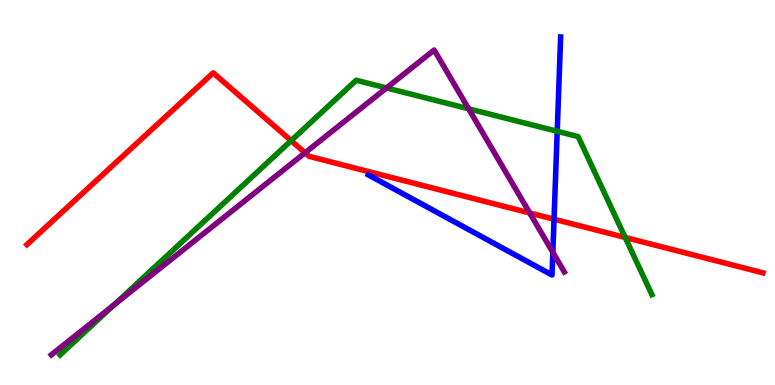[{'lines': ['blue', 'red'], 'intersections': [{'x': 7.15, 'y': 4.31}]}, {'lines': ['green', 'red'], 'intersections': [{'x': 3.76, 'y': 6.35}, {'x': 8.07, 'y': 3.83}]}, {'lines': ['purple', 'red'], 'intersections': [{'x': 3.94, 'y': 6.03}, {'x': 6.84, 'y': 4.47}]}, {'lines': ['blue', 'green'], 'intersections': [{'x': 7.19, 'y': 6.59}]}, {'lines': ['blue', 'purple'], 'intersections': [{'x': 7.13, 'y': 3.45}]}, {'lines': ['green', 'purple'], 'intersections': [{'x': 1.47, 'y': 2.08}, {'x': 4.99, 'y': 7.72}, {'x': 6.05, 'y': 7.17}]}]